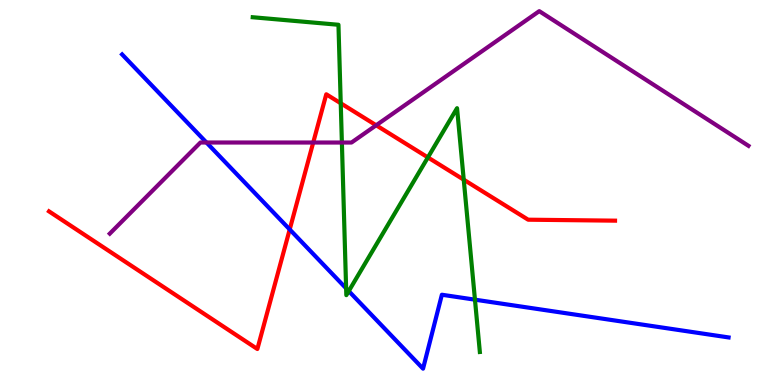[{'lines': ['blue', 'red'], 'intersections': [{'x': 3.74, 'y': 4.04}]}, {'lines': ['green', 'red'], 'intersections': [{'x': 4.4, 'y': 7.32}, {'x': 5.52, 'y': 5.91}, {'x': 5.98, 'y': 5.33}]}, {'lines': ['purple', 'red'], 'intersections': [{'x': 4.04, 'y': 6.3}, {'x': 4.85, 'y': 6.75}]}, {'lines': ['blue', 'green'], 'intersections': [{'x': 4.47, 'y': 2.51}, {'x': 4.5, 'y': 2.44}, {'x': 6.13, 'y': 2.22}]}, {'lines': ['blue', 'purple'], 'intersections': [{'x': 2.66, 'y': 6.3}]}, {'lines': ['green', 'purple'], 'intersections': [{'x': 4.41, 'y': 6.3}]}]